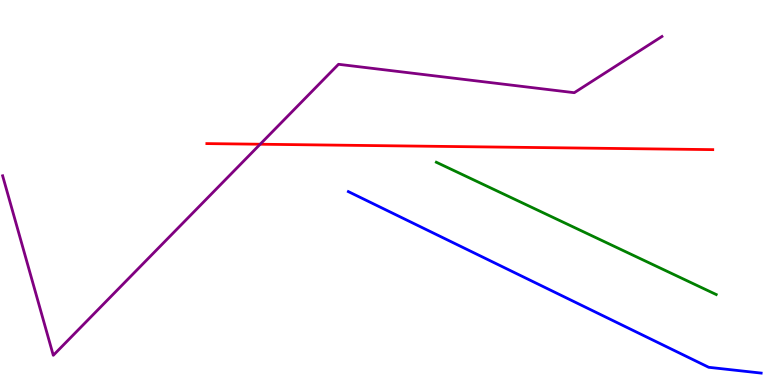[{'lines': ['blue', 'red'], 'intersections': []}, {'lines': ['green', 'red'], 'intersections': []}, {'lines': ['purple', 'red'], 'intersections': [{'x': 3.36, 'y': 6.25}]}, {'lines': ['blue', 'green'], 'intersections': []}, {'lines': ['blue', 'purple'], 'intersections': []}, {'lines': ['green', 'purple'], 'intersections': []}]